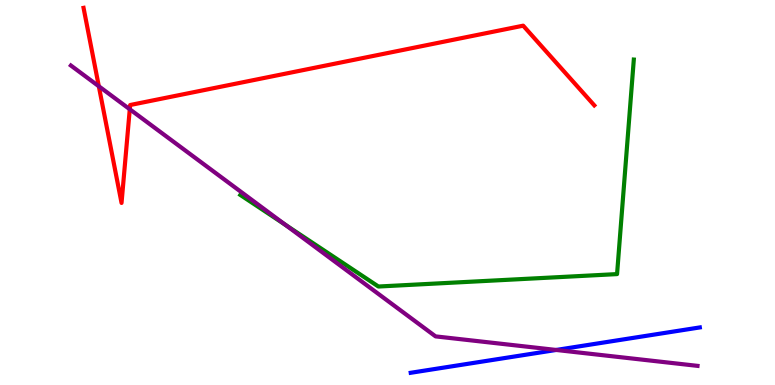[{'lines': ['blue', 'red'], 'intersections': []}, {'lines': ['green', 'red'], 'intersections': []}, {'lines': ['purple', 'red'], 'intersections': [{'x': 1.28, 'y': 7.76}, {'x': 1.67, 'y': 7.16}]}, {'lines': ['blue', 'green'], 'intersections': []}, {'lines': ['blue', 'purple'], 'intersections': [{'x': 7.18, 'y': 0.91}]}, {'lines': ['green', 'purple'], 'intersections': [{'x': 3.68, 'y': 4.16}]}]